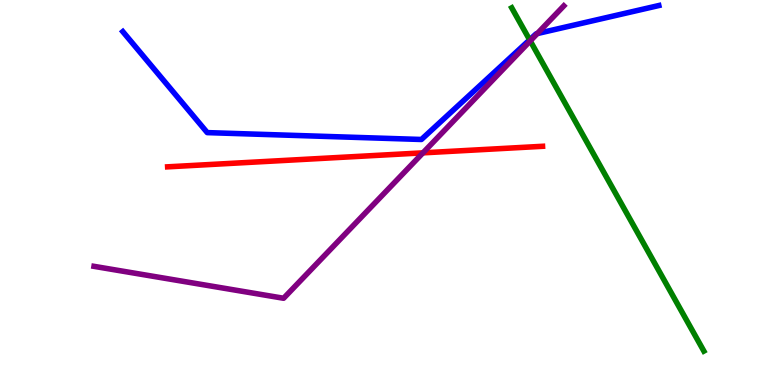[{'lines': ['blue', 'red'], 'intersections': []}, {'lines': ['green', 'red'], 'intersections': []}, {'lines': ['purple', 'red'], 'intersections': [{'x': 5.46, 'y': 6.03}]}, {'lines': ['blue', 'green'], 'intersections': [{'x': 6.83, 'y': 8.97}]}, {'lines': ['blue', 'purple'], 'intersections': [{'x': 6.93, 'y': 9.13}]}, {'lines': ['green', 'purple'], 'intersections': [{'x': 6.84, 'y': 8.94}]}]